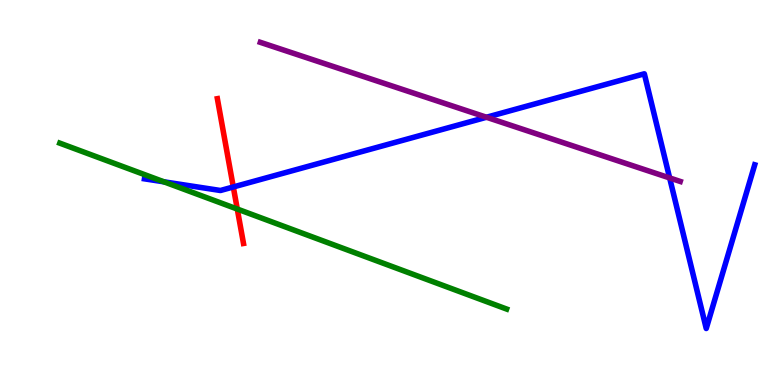[{'lines': ['blue', 'red'], 'intersections': [{'x': 3.01, 'y': 5.14}]}, {'lines': ['green', 'red'], 'intersections': [{'x': 3.06, 'y': 4.57}]}, {'lines': ['purple', 'red'], 'intersections': []}, {'lines': ['blue', 'green'], 'intersections': [{'x': 2.12, 'y': 5.28}]}, {'lines': ['blue', 'purple'], 'intersections': [{'x': 6.28, 'y': 6.95}, {'x': 8.64, 'y': 5.38}]}, {'lines': ['green', 'purple'], 'intersections': []}]